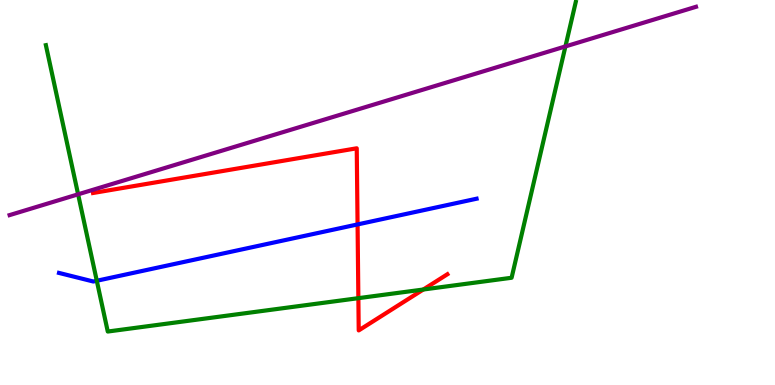[{'lines': ['blue', 'red'], 'intersections': [{'x': 4.61, 'y': 4.17}]}, {'lines': ['green', 'red'], 'intersections': [{'x': 4.62, 'y': 2.26}, {'x': 5.46, 'y': 2.48}]}, {'lines': ['purple', 'red'], 'intersections': []}, {'lines': ['blue', 'green'], 'intersections': [{'x': 1.25, 'y': 2.71}]}, {'lines': ['blue', 'purple'], 'intersections': []}, {'lines': ['green', 'purple'], 'intersections': [{'x': 1.01, 'y': 4.95}, {'x': 7.3, 'y': 8.79}]}]